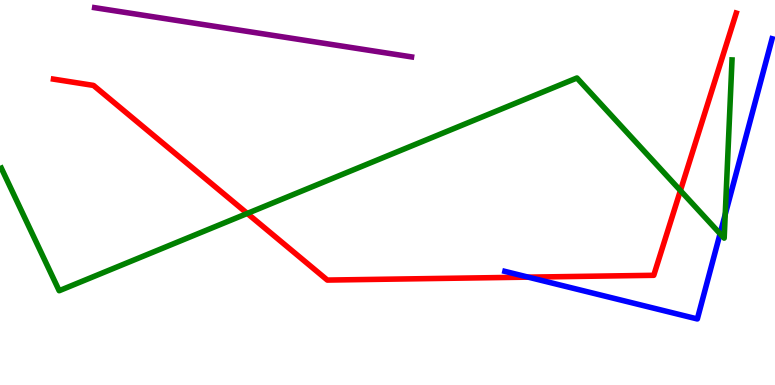[{'lines': ['blue', 'red'], 'intersections': [{'x': 6.82, 'y': 2.8}]}, {'lines': ['green', 'red'], 'intersections': [{'x': 3.19, 'y': 4.46}, {'x': 8.78, 'y': 5.05}]}, {'lines': ['purple', 'red'], 'intersections': []}, {'lines': ['blue', 'green'], 'intersections': [{'x': 9.29, 'y': 3.93}, {'x': 9.36, 'y': 4.43}]}, {'lines': ['blue', 'purple'], 'intersections': []}, {'lines': ['green', 'purple'], 'intersections': []}]